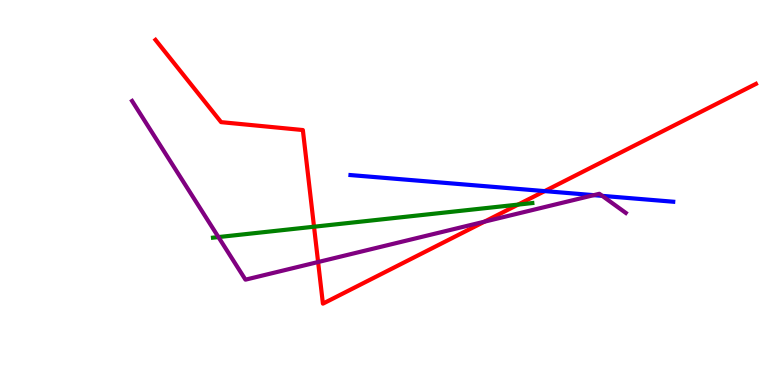[{'lines': ['blue', 'red'], 'intersections': [{'x': 7.03, 'y': 5.04}]}, {'lines': ['green', 'red'], 'intersections': [{'x': 4.05, 'y': 4.11}, {'x': 6.68, 'y': 4.69}]}, {'lines': ['purple', 'red'], 'intersections': [{'x': 4.1, 'y': 3.19}, {'x': 6.25, 'y': 4.24}]}, {'lines': ['blue', 'green'], 'intersections': []}, {'lines': ['blue', 'purple'], 'intersections': [{'x': 7.66, 'y': 4.93}, {'x': 7.77, 'y': 4.91}]}, {'lines': ['green', 'purple'], 'intersections': [{'x': 2.82, 'y': 3.84}]}]